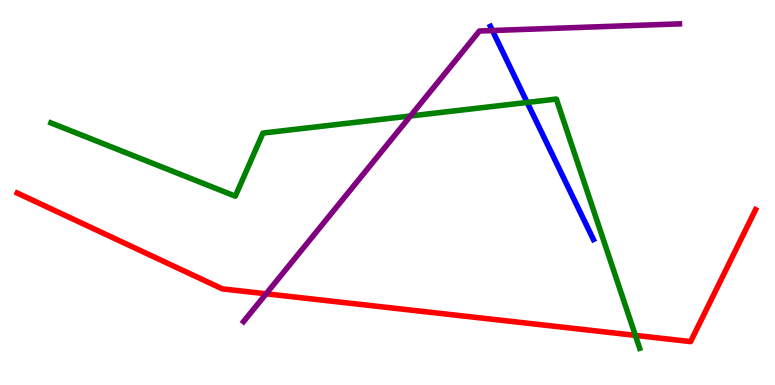[{'lines': ['blue', 'red'], 'intersections': []}, {'lines': ['green', 'red'], 'intersections': [{'x': 8.2, 'y': 1.29}]}, {'lines': ['purple', 'red'], 'intersections': [{'x': 3.43, 'y': 2.37}]}, {'lines': ['blue', 'green'], 'intersections': [{'x': 6.8, 'y': 7.34}]}, {'lines': ['blue', 'purple'], 'intersections': [{'x': 6.35, 'y': 9.21}]}, {'lines': ['green', 'purple'], 'intersections': [{'x': 5.3, 'y': 6.99}]}]